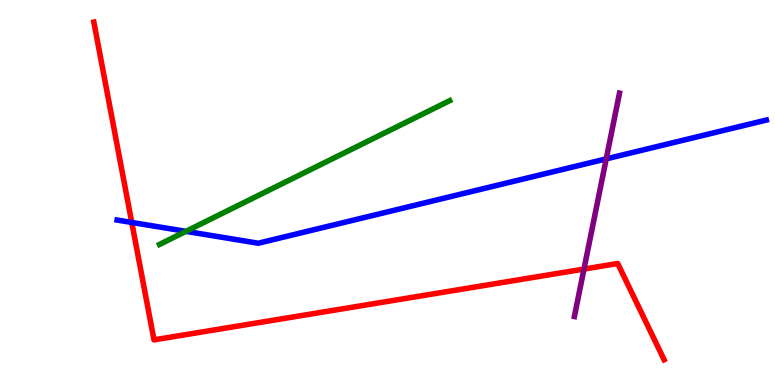[{'lines': ['blue', 'red'], 'intersections': [{'x': 1.7, 'y': 4.22}]}, {'lines': ['green', 'red'], 'intersections': []}, {'lines': ['purple', 'red'], 'intersections': [{'x': 7.54, 'y': 3.01}]}, {'lines': ['blue', 'green'], 'intersections': [{'x': 2.4, 'y': 3.99}]}, {'lines': ['blue', 'purple'], 'intersections': [{'x': 7.82, 'y': 5.87}]}, {'lines': ['green', 'purple'], 'intersections': []}]